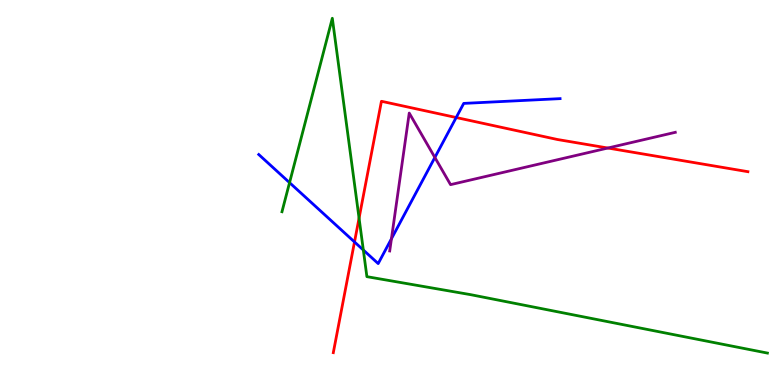[{'lines': ['blue', 'red'], 'intersections': [{'x': 4.57, 'y': 3.72}, {'x': 5.89, 'y': 6.95}]}, {'lines': ['green', 'red'], 'intersections': [{'x': 4.63, 'y': 4.33}]}, {'lines': ['purple', 'red'], 'intersections': [{'x': 7.84, 'y': 6.16}]}, {'lines': ['blue', 'green'], 'intersections': [{'x': 3.74, 'y': 5.26}, {'x': 4.69, 'y': 3.51}]}, {'lines': ['blue', 'purple'], 'intersections': [{'x': 5.05, 'y': 3.8}, {'x': 5.61, 'y': 5.91}]}, {'lines': ['green', 'purple'], 'intersections': []}]